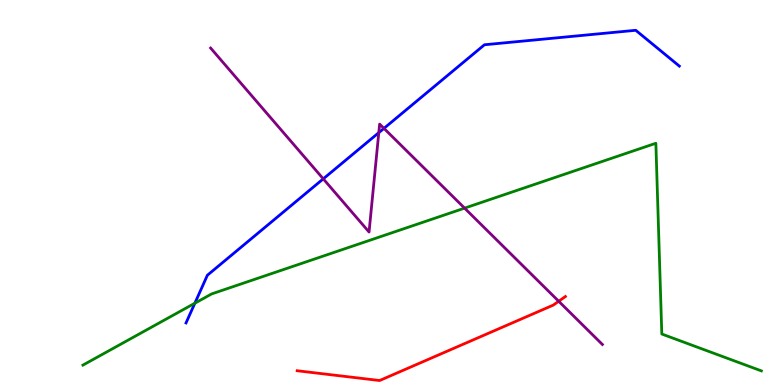[{'lines': ['blue', 'red'], 'intersections': []}, {'lines': ['green', 'red'], 'intersections': []}, {'lines': ['purple', 'red'], 'intersections': [{'x': 7.21, 'y': 2.18}]}, {'lines': ['blue', 'green'], 'intersections': [{'x': 2.51, 'y': 2.12}]}, {'lines': ['blue', 'purple'], 'intersections': [{'x': 4.17, 'y': 5.35}, {'x': 4.89, 'y': 6.55}, {'x': 4.95, 'y': 6.67}]}, {'lines': ['green', 'purple'], 'intersections': [{'x': 5.99, 'y': 4.59}]}]